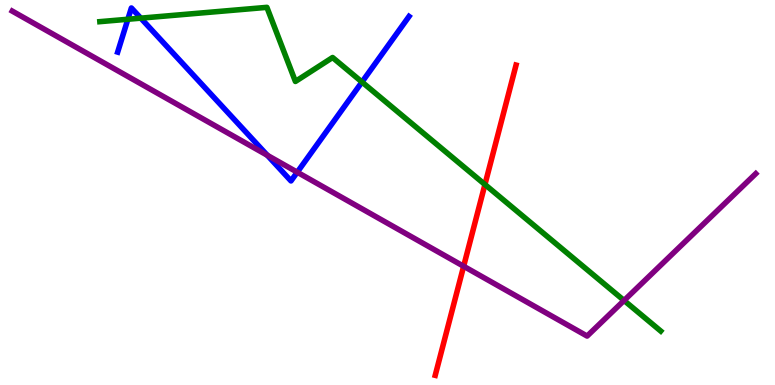[{'lines': ['blue', 'red'], 'intersections': []}, {'lines': ['green', 'red'], 'intersections': [{'x': 6.26, 'y': 5.21}]}, {'lines': ['purple', 'red'], 'intersections': [{'x': 5.98, 'y': 3.08}]}, {'lines': ['blue', 'green'], 'intersections': [{'x': 1.65, 'y': 9.5}, {'x': 1.82, 'y': 9.53}, {'x': 4.67, 'y': 7.87}]}, {'lines': ['blue', 'purple'], 'intersections': [{'x': 3.45, 'y': 5.97}, {'x': 3.84, 'y': 5.53}]}, {'lines': ['green', 'purple'], 'intersections': [{'x': 8.05, 'y': 2.2}]}]